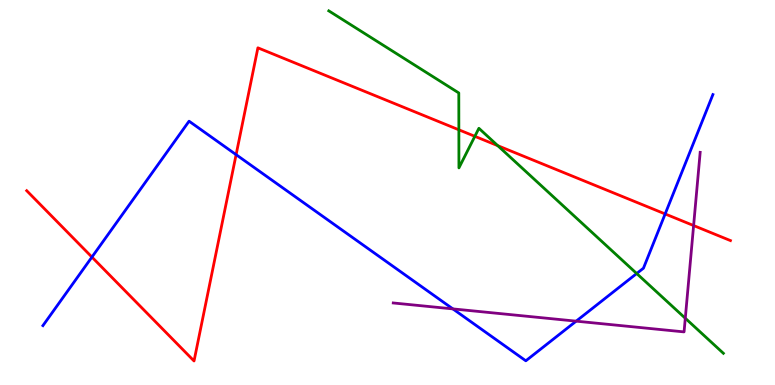[{'lines': ['blue', 'red'], 'intersections': [{'x': 1.19, 'y': 3.32}, {'x': 3.05, 'y': 5.98}, {'x': 8.58, 'y': 4.44}]}, {'lines': ['green', 'red'], 'intersections': [{'x': 5.92, 'y': 6.63}, {'x': 6.13, 'y': 6.46}, {'x': 6.42, 'y': 6.22}]}, {'lines': ['purple', 'red'], 'intersections': [{'x': 8.95, 'y': 4.14}]}, {'lines': ['blue', 'green'], 'intersections': [{'x': 8.22, 'y': 2.9}]}, {'lines': ['blue', 'purple'], 'intersections': [{'x': 5.84, 'y': 1.98}, {'x': 7.43, 'y': 1.66}]}, {'lines': ['green', 'purple'], 'intersections': [{'x': 8.84, 'y': 1.73}]}]